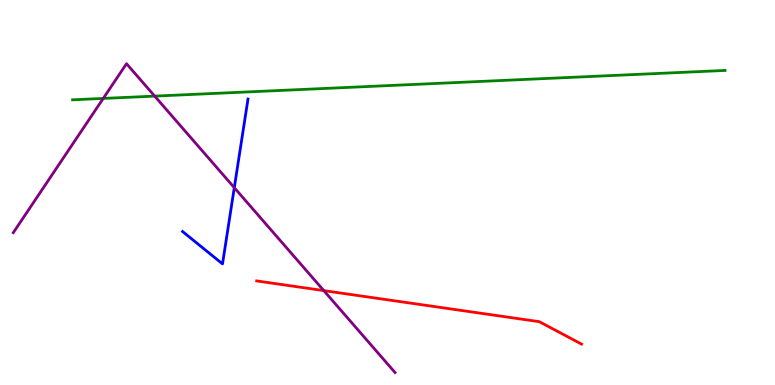[{'lines': ['blue', 'red'], 'intersections': []}, {'lines': ['green', 'red'], 'intersections': []}, {'lines': ['purple', 'red'], 'intersections': [{'x': 4.18, 'y': 2.45}]}, {'lines': ['blue', 'green'], 'intersections': []}, {'lines': ['blue', 'purple'], 'intersections': [{'x': 3.02, 'y': 5.13}]}, {'lines': ['green', 'purple'], 'intersections': [{'x': 1.33, 'y': 7.44}, {'x': 2.0, 'y': 7.5}]}]